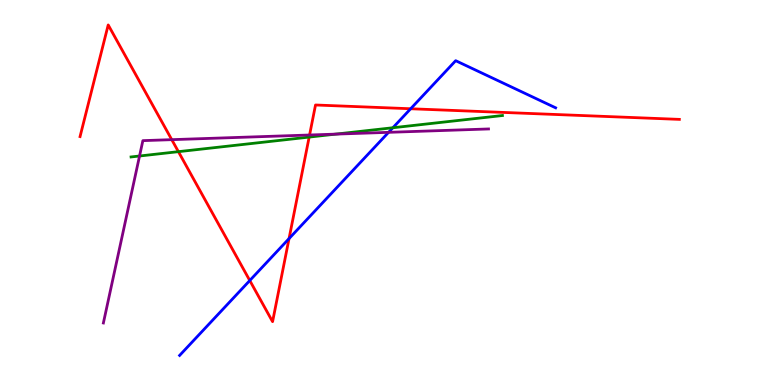[{'lines': ['blue', 'red'], 'intersections': [{'x': 3.22, 'y': 2.71}, {'x': 3.73, 'y': 3.8}, {'x': 5.3, 'y': 7.18}]}, {'lines': ['green', 'red'], 'intersections': [{'x': 2.3, 'y': 6.06}, {'x': 3.99, 'y': 6.44}]}, {'lines': ['purple', 'red'], 'intersections': [{'x': 2.22, 'y': 6.37}, {'x': 3.99, 'y': 6.49}]}, {'lines': ['blue', 'green'], 'intersections': [{'x': 5.07, 'y': 6.68}]}, {'lines': ['blue', 'purple'], 'intersections': [{'x': 5.01, 'y': 6.56}]}, {'lines': ['green', 'purple'], 'intersections': [{'x': 1.8, 'y': 5.95}, {'x': 4.33, 'y': 6.52}]}]